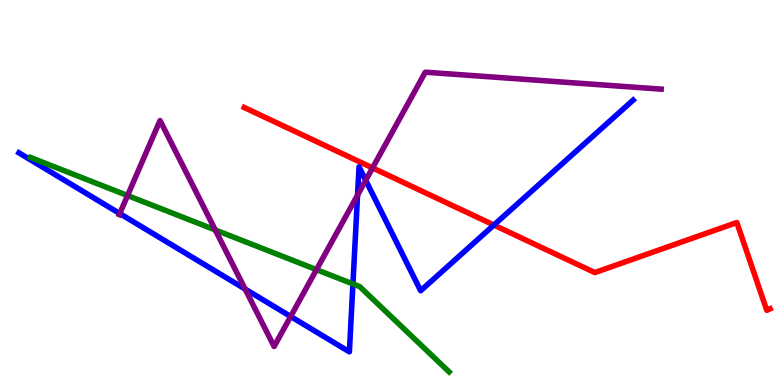[{'lines': ['blue', 'red'], 'intersections': [{'x': 6.37, 'y': 4.15}]}, {'lines': ['green', 'red'], 'intersections': []}, {'lines': ['purple', 'red'], 'intersections': [{'x': 4.81, 'y': 5.64}]}, {'lines': ['blue', 'green'], 'intersections': [{'x': 4.55, 'y': 2.63}]}, {'lines': ['blue', 'purple'], 'intersections': [{'x': 1.54, 'y': 4.45}, {'x': 3.16, 'y': 2.49}, {'x': 3.75, 'y': 1.78}, {'x': 4.61, 'y': 4.93}, {'x': 4.72, 'y': 5.32}]}, {'lines': ['green', 'purple'], 'intersections': [{'x': 1.65, 'y': 4.92}, {'x': 2.78, 'y': 4.03}, {'x': 4.08, 'y': 3.0}]}]